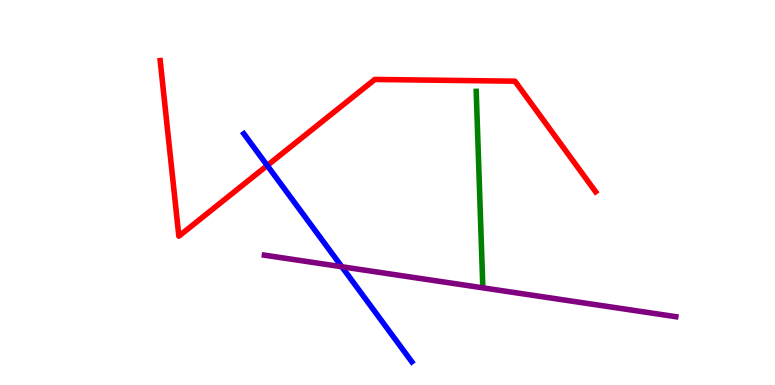[{'lines': ['blue', 'red'], 'intersections': [{'x': 3.45, 'y': 5.7}]}, {'lines': ['green', 'red'], 'intersections': []}, {'lines': ['purple', 'red'], 'intersections': []}, {'lines': ['blue', 'green'], 'intersections': []}, {'lines': ['blue', 'purple'], 'intersections': [{'x': 4.41, 'y': 3.07}]}, {'lines': ['green', 'purple'], 'intersections': []}]